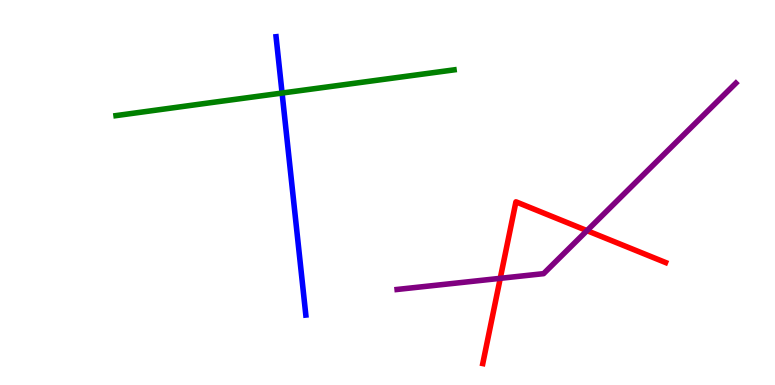[{'lines': ['blue', 'red'], 'intersections': []}, {'lines': ['green', 'red'], 'intersections': []}, {'lines': ['purple', 'red'], 'intersections': [{'x': 6.45, 'y': 2.77}, {'x': 7.57, 'y': 4.01}]}, {'lines': ['blue', 'green'], 'intersections': [{'x': 3.64, 'y': 7.58}]}, {'lines': ['blue', 'purple'], 'intersections': []}, {'lines': ['green', 'purple'], 'intersections': []}]